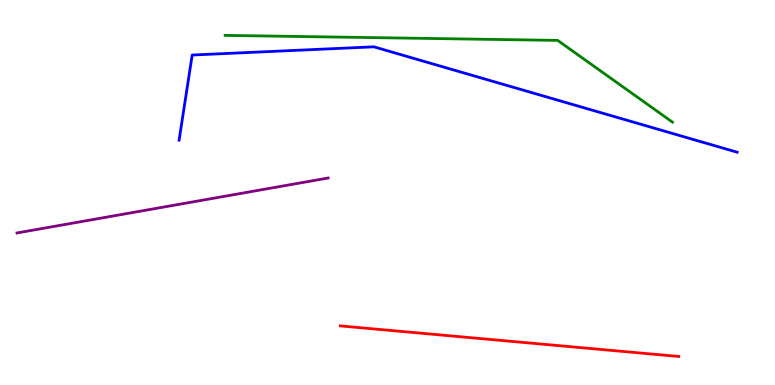[{'lines': ['blue', 'red'], 'intersections': []}, {'lines': ['green', 'red'], 'intersections': []}, {'lines': ['purple', 'red'], 'intersections': []}, {'lines': ['blue', 'green'], 'intersections': []}, {'lines': ['blue', 'purple'], 'intersections': []}, {'lines': ['green', 'purple'], 'intersections': []}]